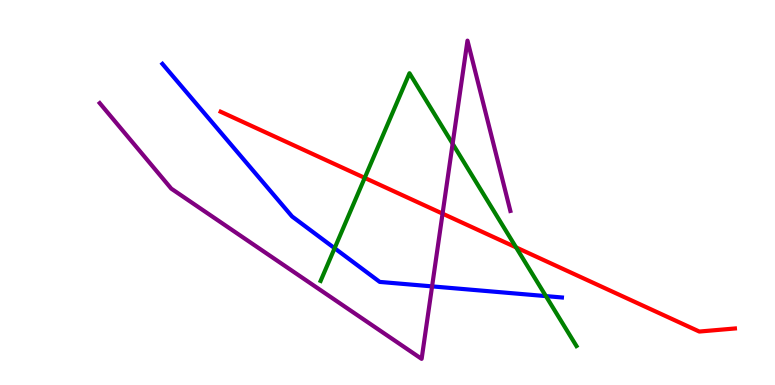[{'lines': ['blue', 'red'], 'intersections': []}, {'lines': ['green', 'red'], 'intersections': [{'x': 4.71, 'y': 5.38}, {'x': 6.66, 'y': 3.57}]}, {'lines': ['purple', 'red'], 'intersections': [{'x': 5.71, 'y': 4.45}]}, {'lines': ['blue', 'green'], 'intersections': [{'x': 4.32, 'y': 3.55}, {'x': 7.04, 'y': 2.31}]}, {'lines': ['blue', 'purple'], 'intersections': [{'x': 5.58, 'y': 2.56}]}, {'lines': ['green', 'purple'], 'intersections': [{'x': 5.84, 'y': 6.27}]}]